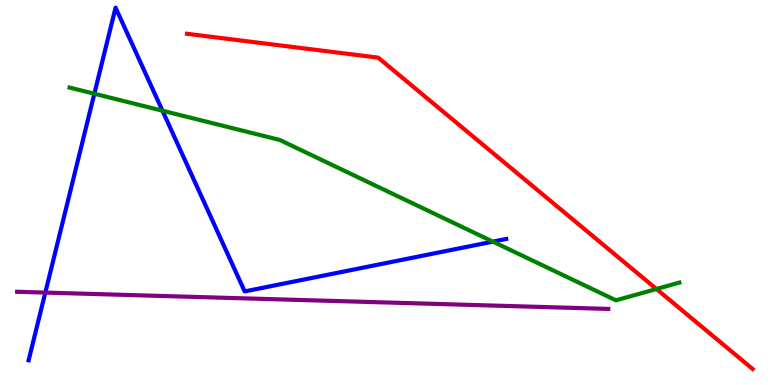[{'lines': ['blue', 'red'], 'intersections': []}, {'lines': ['green', 'red'], 'intersections': [{'x': 8.47, 'y': 2.49}]}, {'lines': ['purple', 'red'], 'intersections': []}, {'lines': ['blue', 'green'], 'intersections': [{'x': 1.22, 'y': 7.57}, {'x': 2.1, 'y': 7.12}, {'x': 6.36, 'y': 3.72}]}, {'lines': ['blue', 'purple'], 'intersections': [{'x': 0.585, 'y': 2.4}]}, {'lines': ['green', 'purple'], 'intersections': []}]